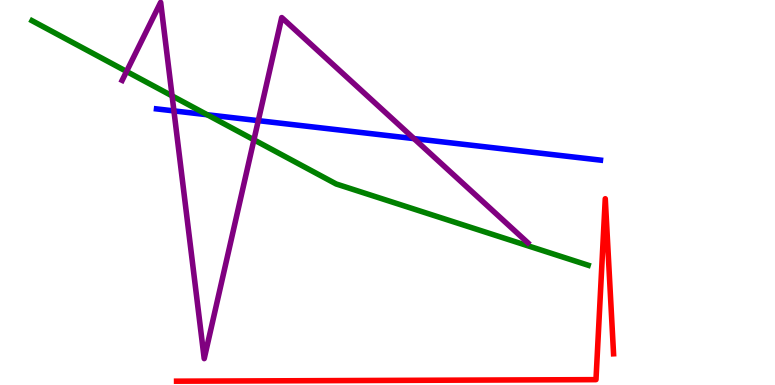[{'lines': ['blue', 'red'], 'intersections': []}, {'lines': ['green', 'red'], 'intersections': []}, {'lines': ['purple', 'red'], 'intersections': []}, {'lines': ['blue', 'green'], 'intersections': [{'x': 2.67, 'y': 7.02}]}, {'lines': ['blue', 'purple'], 'intersections': [{'x': 2.24, 'y': 7.12}, {'x': 3.33, 'y': 6.87}, {'x': 5.34, 'y': 6.4}]}, {'lines': ['green', 'purple'], 'intersections': [{'x': 1.63, 'y': 8.14}, {'x': 2.22, 'y': 7.51}, {'x': 3.28, 'y': 6.37}]}]